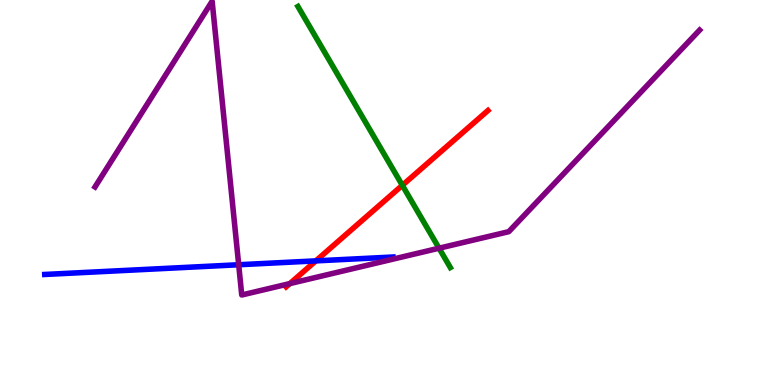[{'lines': ['blue', 'red'], 'intersections': [{'x': 4.08, 'y': 3.22}]}, {'lines': ['green', 'red'], 'intersections': [{'x': 5.19, 'y': 5.19}]}, {'lines': ['purple', 'red'], 'intersections': [{'x': 3.74, 'y': 2.63}]}, {'lines': ['blue', 'green'], 'intersections': []}, {'lines': ['blue', 'purple'], 'intersections': [{'x': 3.08, 'y': 3.12}]}, {'lines': ['green', 'purple'], 'intersections': [{'x': 5.67, 'y': 3.55}]}]